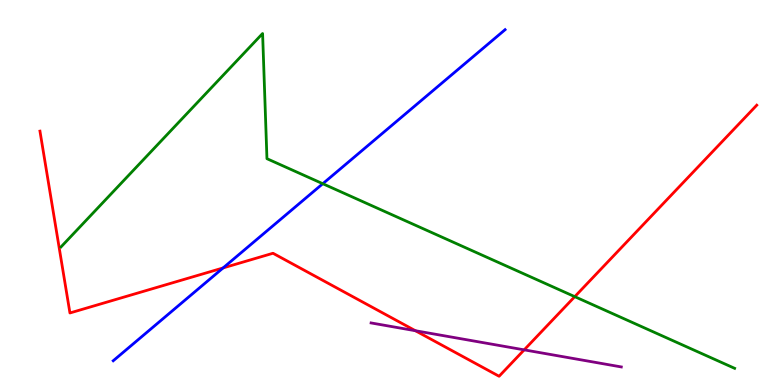[{'lines': ['blue', 'red'], 'intersections': [{'x': 2.88, 'y': 3.04}]}, {'lines': ['green', 'red'], 'intersections': [{'x': 7.42, 'y': 2.29}]}, {'lines': ['purple', 'red'], 'intersections': [{'x': 5.36, 'y': 1.41}, {'x': 6.76, 'y': 0.913}]}, {'lines': ['blue', 'green'], 'intersections': [{'x': 4.16, 'y': 5.23}]}, {'lines': ['blue', 'purple'], 'intersections': []}, {'lines': ['green', 'purple'], 'intersections': []}]